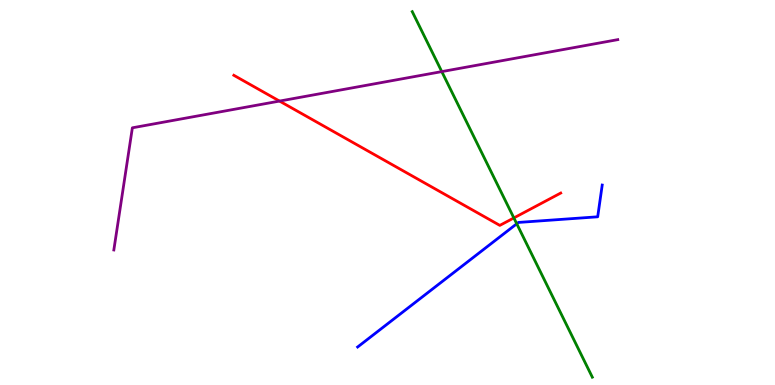[{'lines': ['blue', 'red'], 'intersections': []}, {'lines': ['green', 'red'], 'intersections': [{'x': 6.63, 'y': 4.34}]}, {'lines': ['purple', 'red'], 'intersections': [{'x': 3.61, 'y': 7.37}]}, {'lines': ['blue', 'green'], 'intersections': [{'x': 6.67, 'y': 4.19}]}, {'lines': ['blue', 'purple'], 'intersections': []}, {'lines': ['green', 'purple'], 'intersections': [{'x': 5.7, 'y': 8.14}]}]